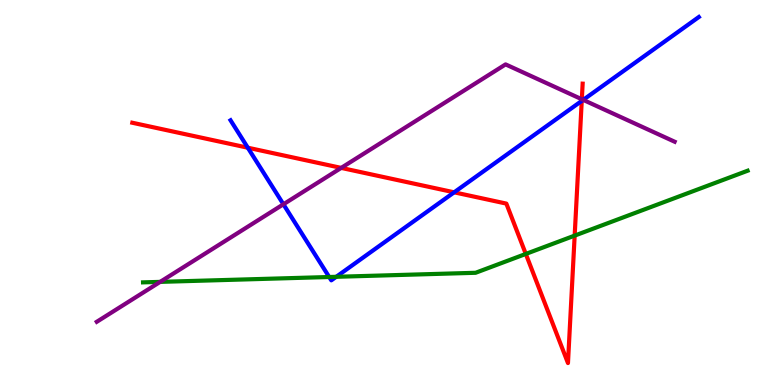[{'lines': ['blue', 'red'], 'intersections': [{'x': 3.2, 'y': 6.16}, {'x': 5.86, 'y': 5.0}, {'x': 7.51, 'y': 7.38}]}, {'lines': ['green', 'red'], 'intersections': [{'x': 6.78, 'y': 3.4}, {'x': 7.42, 'y': 3.88}]}, {'lines': ['purple', 'red'], 'intersections': [{'x': 4.4, 'y': 5.64}, {'x': 7.51, 'y': 7.42}]}, {'lines': ['blue', 'green'], 'intersections': [{'x': 4.25, 'y': 2.81}, {'x': 4.34, 'y': 2.81}]}, {'lines': ['blue', 'purple'], 'intersections': [{'x': 3.66, 'y': 4.69}, {'x': 7.52, 'y': 7.41}]}, {'lines': ['green', 'purple'], 'intersections': [{'x': 2.07, 'y': 2.68}]}]